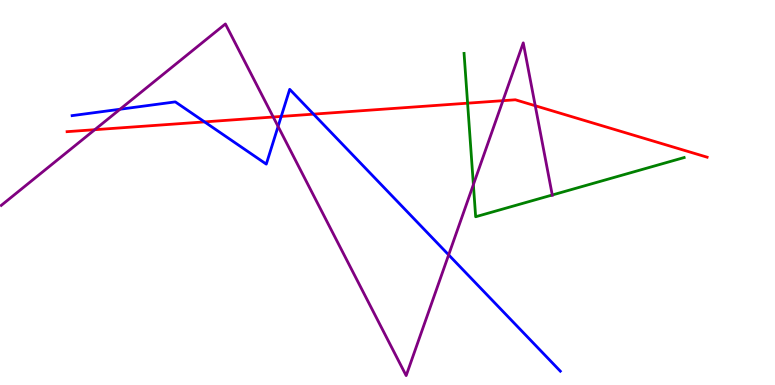[{'lines': ['blue', 'red'], 'intersections': [{'x': 2.64, 'y': 6.83}, {'x': 3.63, 'y': 6.98}, {'x': 4.05, 'y': 7.04}]}, {'lines': ['green', 'red'], 'intersections': [{'x': 6.03, 'y': 7.32}]}, {'lines': ['purple', 'red'], 'intersections': [{'x': 1.22, 'y': 6.63}, {'x': 3.53, 'y': 6.96}, {'x': 6.49, 'y': 7.39}, {'x': 6.91, 'y': 7.25}]}, {'lines': ['blue', 'green'], 'intersections': []}, {'lines': ['blue', 'purple'], 'intersections': [{'x': 1.55, 'y': 7.16}, {'x': 3.59, 'y': 6.72}, {'x': 5.79, 'y': 3.38}]}, {'lines': ['green', 'purple'], 'intersections': [{'x': 6.11, 'y': 5.2}, {'x': 7.13, 'y': 4.94}]}]